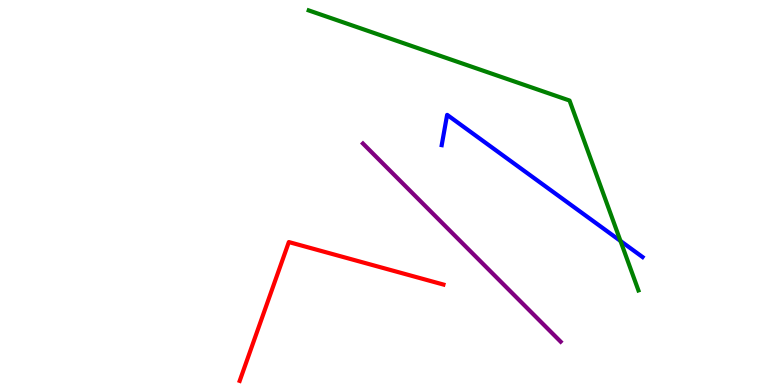[{'lines': ['blue', 'red'], 'intersections': []}, {'lines': ['green', 'red'], 'intersections': []}, {'lines': ['purple', 'red'], 'intersections': []}, {'lines': ['blue', 'green'], 'intersections': [{'x': 8.01, 'y': 3.74}]}, {'lines': ['blue', 'purple'], 'intersections': []}, {'lines': ['green', 'purple'], 'intersections': []}]